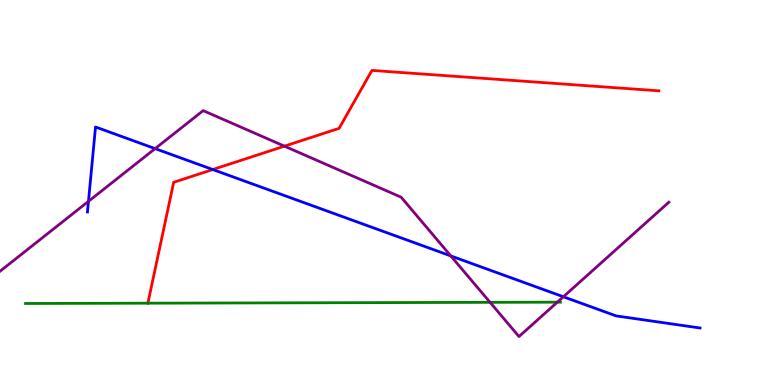[{'lines': ['blue', 'red'], 'intersections': [{'x': 2.75, 'y': 5.6}]}, {'lines': ['green', 'red'], 'intersections': [{'x': 1.91, 'y': 2.13}]}, {'lines': ['purple', 'red'], 'intersections': [{'x': 3.67, 'y': 6.2}]}, {'lines': ['blue', 'green'], 'intersections': []}, {'lines': ['blue', 'purple'], 'intersections': [{'x': 1.14, 'y': 4.77}, {'x': 2.0, 'y': 6.14}, {'x': 5.82, 'y': 3.35}, {'x': 7.27, 'y': 2.29}]}, {'lines': ['green', 'purple'], 'intersections': [{'x': 6.32, 'y': 2.15}, {'x': 7.19, 'y': 2.15}]}]